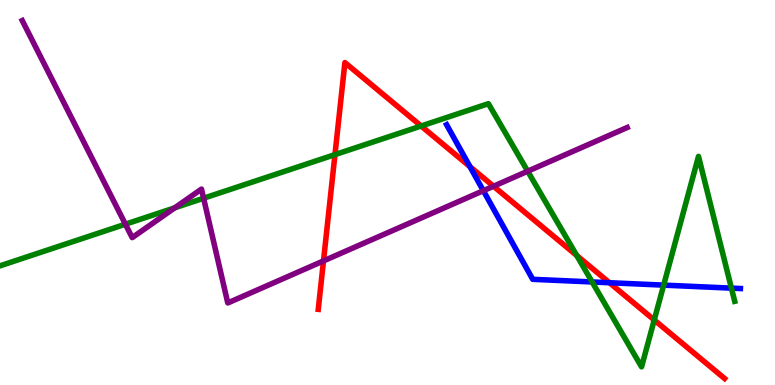[{'lines': ['blue', 'red'], 'intersections': [{'x': 6.06, 'y': 5.67}, {'x': 7.86, 'y': 2.66}]}, {'lines': ['green', 'red'], 'intersections': [{'x': 4.32, 'y': 5.98}, {'x': 5.43, 'y': 6.73}, {'x': 7.44, 'y': 3.36}, {'x': 8.44, 'y': 1.69}]}, {'lines': ['purple', 'red'], 'intersections': [{'x': 4.17, 'y': 3.22}, {'x': 6.37, 'y': 5.16}]}, {'lines': ['blue', 'green'], 'intersections': [{'x': 7.64, 'y': 2.68}, {'x': 8.56, 'y': 2.59}, {'x': 9.44, 'y': 2.52}]}, {'lines': ['blue', 'purple'], 'intersections': [{'x': 6.24, 'y': 5.05}]}, {'lines': ['green', 'purple'], 'intersections': [{'x': 1.62, 'y': 4.18}, {'x': 2.25, 'y': 4.6}, {'x': 2.63, 'y': 4.85}, {'x': 6.81, 'y': 5.55}]}]